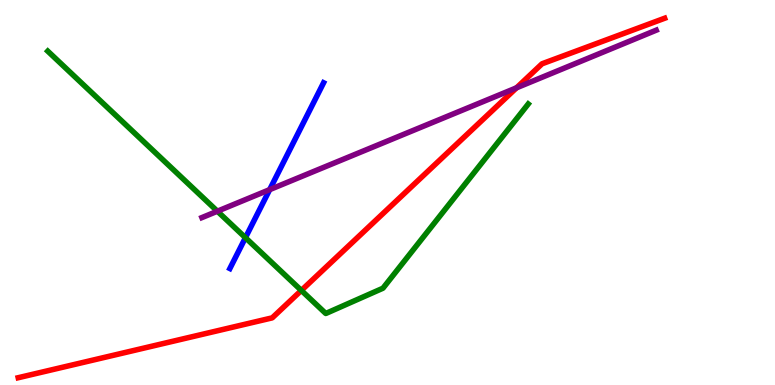[{'lines': ['blue', 'red'], 'intersections': []}, {'lines': ['green', 'red'], 'intersections': [{'x': 3.89, 'y': 2.46}]}, {'lines': ['purple', 'red'], 'intersections': [{'x': 6.67, 'y': 7.72}]}, {'lines': ['blue', 'green'], 'intersections': [{'x': 3.17, 'y': 3.83}]}, {'lines': ['blue', 'purple'], 'intersections': [{'x': 3.48, 'y': 5.07}]}, {'lines': ['green', 'purple'], 'intersections': [{'x': 2.8, 'y': 4.51}]}]